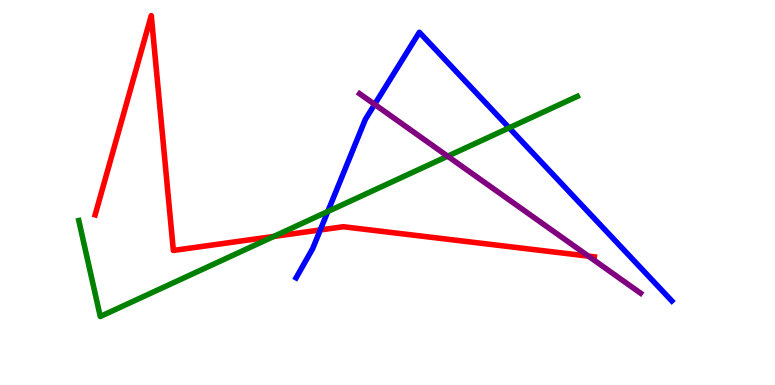[{'lines': ['blue', 'red'], 'intersections': [{'x': 4.13, 'y': 4.03}]}, {'lines': ['green', 'red'], 'intersections': [{'x': 3.53, 'y': 3.86}]}, {'lines': ['purple', 'red'], 'intersections': [{'x': 7.59, 'y': 3.35}]}, {'lines': ['blue', 'green'], 'intersections': [{'x': 4.23, 'y': 4.51}, {'x': 6.57, 'y': 6.68}]}, {'lines': ['blue', 'purple'], 'intersections': [{'x': 4.83, 'y': 7.29}]}, {'lines': ['green', 'purple'], 'intersections': [{'x': 5.78, 'y': 5.94}]}]